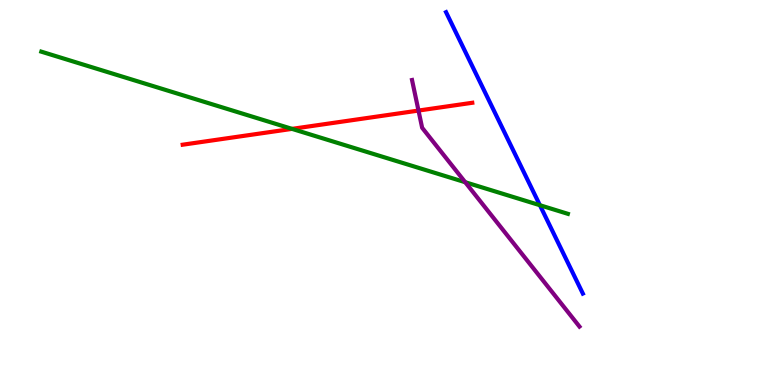[{'lines': ['blue', 'red'], 'intersections': []}, {'lines': ['green', 'red'], 'intersections': [{'x': 3.77, 'y': 6.65}]}, {'lines': ['purple', 'red'], 'intersections': [{'x': 5.4, 'y': 7.13}]}, {'lines': ['blue', 'green'], 'intersections': [{'x': 6.97, 'y': 4.67}]}, {'lines': ['blue', 'purple'], 'intersections': []}, {'lines': ['green', 'purple'], 'intersections': [{'x': 6.0, 'y': 5.27}]}]